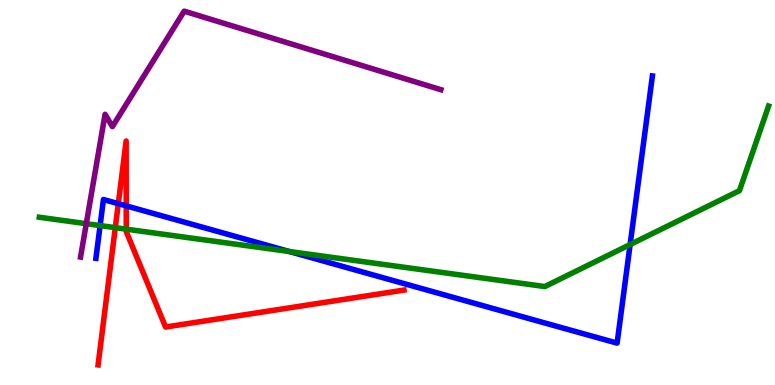[{'lines': ['blue', 'red'], 'intersections': [{'x': 1.53, 'y': 4.71}, {'x': 1.63, 'y': 4.65}]}, {'lines': ['green', 'red'], 'intersections': [{'x': 1.49, 'y': 4.09}, {'x': 1.63, 'y': 4.05}]}, {'lines': ['purple', 'red'], 'intersections': []}, {'lines': ['blue', 'green'], 'intersections': [{'x': 1.29, 'y': 4.14}, {'x': 3.73, 'y': 3.47}, {'x': 8.13, 'y': 3.65}]}, {'lines': ['blue', 'purple'], 'intersections': []}, {'lines': ['green', 'purple'], 'intersections': [{'x': 1.11, 'y': 4.19}]}]